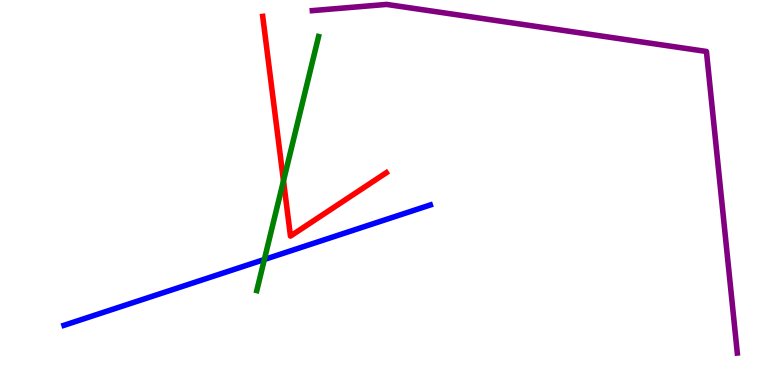[{'lines': ['blue', 'red'], 'intersections': []}, {'lines': ['green', 'red'], 'intersections': [{'x': 3.66, 'y': 5.3}]}, {'lines': ['purple', 'red'], 'intersections': []}, {'lines': ['blue', 'green'], 'intersections': [{'x': 3.41, 'y': 3.26}]}, {'lines': ['blue', 'purple'], 'intersections': []}, {'lines': ['green', 'purple'], 'intersections': []}]